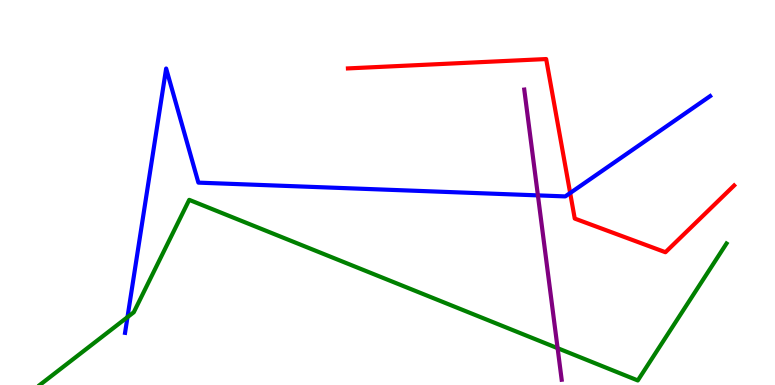[{'lines': ['blue', 'red'], 'intersections': [{'x': 7.36, 'y': 4.99}]}, {'lines': ['green', 'red'], 'intersections': []}, {'lines': ['purple', 'red'], 'intersections': []}, {'lines': ['blue', 'green'], 'intersections': [{'x': 1.65, 'y': 1.76}]}, {'lines': ['blue', 'purple'], 'intersections': [{'x': 6.94, 'y': 4.93}]}, {'lines': ['green', 'purple'], 'intersections': [{'x': 7.19, 'y': 0.957}]}]